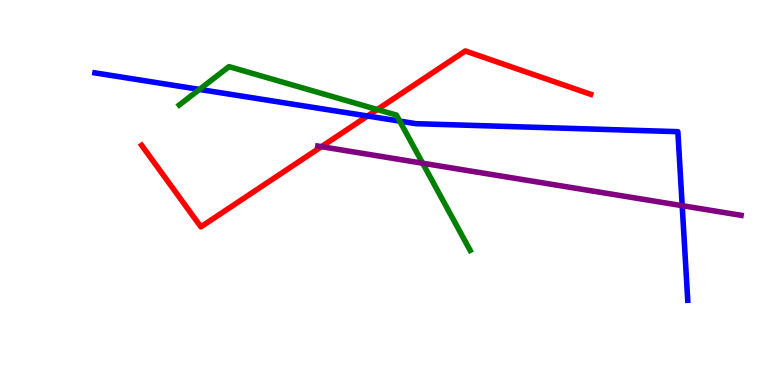[{'lines': ['blue', 'red'], 'intersections': [{'x': 4.74, 'y': 6.99}]}, {'lines': ['green', 'red'], 'intersections': [{'x': 4.87, 'y': 7.16}]}, {'lines': ['purple', 'red'], 'intersections': [{'x': 4.15, 'y': 6.19}]}, {'lines': ['blue', 'green'], 'intersections': [{'x': 2.57, 'y': 7.68}, {'x': 5.16, 'y': 6.85}]}, {'lines': ['blue', 'purple'], 'intersections': [{'x': 8.8, 'y': 4.66}]}, {'lines': ['green', 'purple'], 'intersections': [{'x': 5.45, 'y': 5.76}]}]